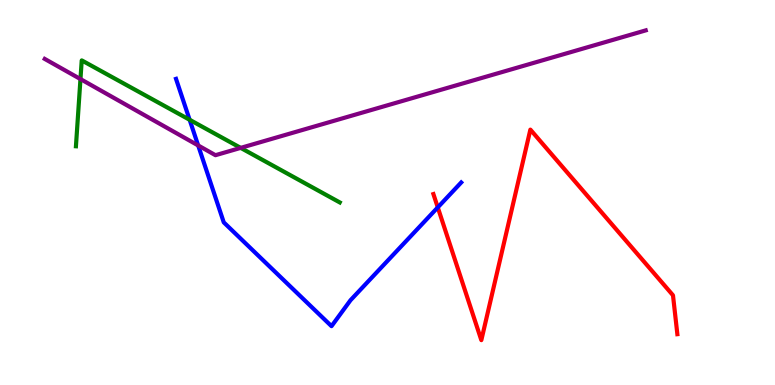[{'lines': ['blue', 'red'], 'intersections': [{'x': 5.65, 'y': 4.61}]}, {'lines': ['green', 'red'], 'intersections': []}, {'lines': ['purple', 'red'], 'intersections': []}, {'lines': ['blue', 'green'], 'intersections': [{'x': 2.45, 'y': 6.89}]}, {'lines': ['blue', 'purple'], 'intersections': [{'x': 2.56, 'y': 6.22}]}, {'lines': ['green', 'purple'], 'intersections': [{'x': 1.04, 'y': 7.95}, {'x': 3.11, 'y': 6.16}]}]